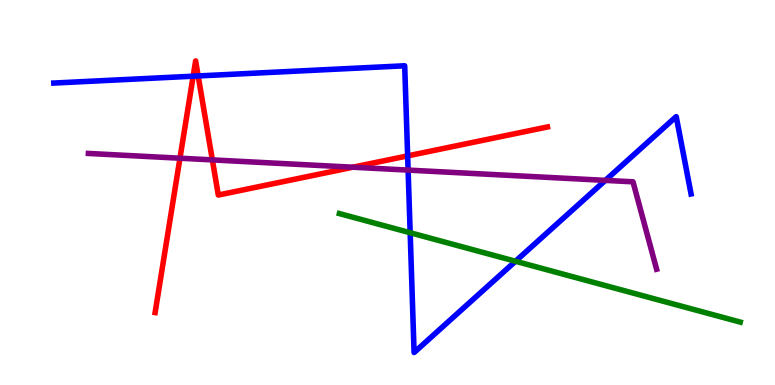[{'lines': ['blue', 'red'], 'intersections': [{'x': 2.49, 'y': 8.02}, {'x': 2.56, 'y': 8.03}, {'x': 5.26, 'y': 5.95}]}, {'lines': ['green', 'red'], 'intersections': []}, {'lines': ['purple', 'red'], 'intersections': [{'x': 2.32, 'y': 5.89}, {'x': 2.74, 'y': 5.85}, {'x': 4.55, 'y': 5.66}]}, {'lines': ['blue', 'green'], 'intersections': [{'x': 5.29, 'y': 3.95}, {'x': 6.65, 'y': 3.21}]}, {'lines': ['blue', 'purple'], 'intersections': [{'x': 5.27, 'y': 5.58}, {'x': 7.81, 'y': 5.31}]}, {'lines': ['green', 'purple'], 'intersections': []}]